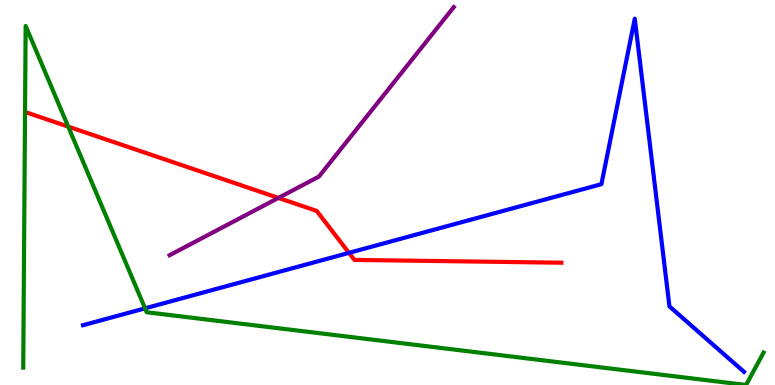[{'lines': ['blue', 'red'], 'intersections': [{'x': 4.5, 'y': 3.43}]}, {'lines': ['green', 'red'], 'intersections': [{'x': 0.88, 'y': 6.71}]}, {'lines': ['purple', 'red'], 'intersections': [{'x': 3.59, 'y': 4.86}]}, {'lines': ['blue', 'green'], 'intersections': [{'x': 1.87, 'y': 1.99}]}, {'lines': ['blue', 'purple'], 'intersections': []}, {'lines': ['green', 'purple'], 'intersections': []}]